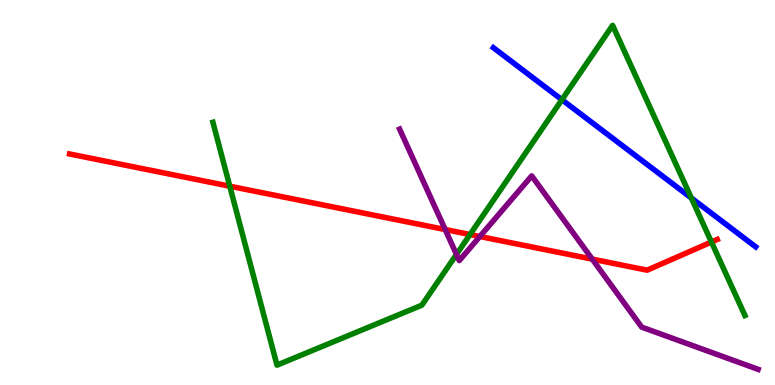[{'lines': ['blue', 'red'], 'intersections': []}, {'lines': ['green', 'red'], 'intersections': [{'x': 2.96, 'y': 5.16}, {'x': 6.06, 'y': 3.91}, {'x': 9.18, 'y': 3.71}]}, {'lines': ['purple', 'red'], 'intersections': [{'x': 5.74, 'y': 4.04}, {'x': 6.19, 'y': 3.86}, {'x': 7.64, 'y': 3.27}]}, {'lines': ['blue', 'green'], 'intersections': [{'x': 7.25, 'y': 7.41}, {'x': 8.92, 'y': 4.86}]}, {'lines': ['blue', 'purple'], 'intersections': []}, {'lines': ['green', 'purple'], 'intersections': [{'x': 5.89, 'y': 3.39}]}]